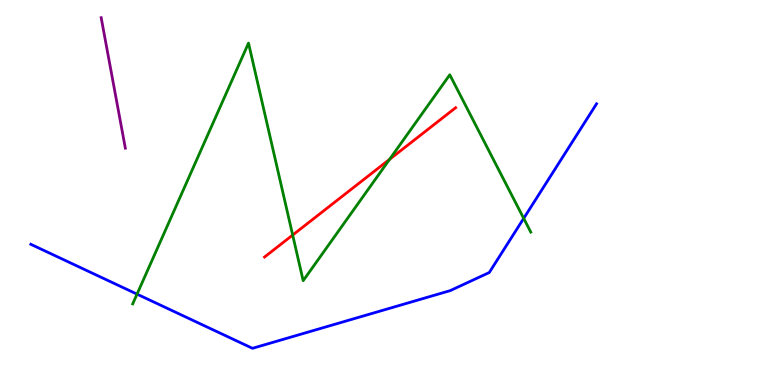[{'lines': ['blue', 'red'], 'intersections': []}, {'lines': ['green', 'red'], 'intersections': [{'x': 3.78, 'y': 3.89}, {'x': 5.03, 'y': 5.86}]}, {'lines': ['purple', 'red'], 'intersections': []}, {'lines': ['blue', 'green'], 'intersections': [{'x': 1.77, 'y': 2.36}, {'x': 6.76, 'y': 4.33}]}, {'lines': ['blue', 'purple'], 'intersections': []}, {'lines': ['green', 'purple'], 'intersections': []}]